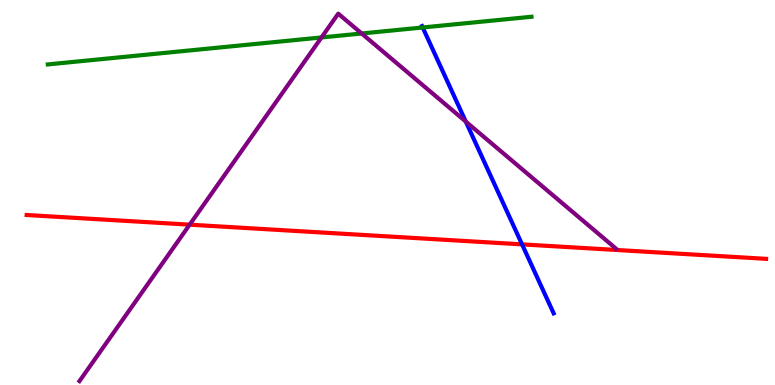[{'lines': ['blue', 'red'], 'intersections': [{'x': 6.74, 'y': 3.65}]}, {'lines': ['green', 'red'], 'intersections': []}, {'lines': ['purple', 'red'], 'intersections': [{'x': 2.45, 'y': 4.16}]}, {'lines': ['blue', 'green'], 'intersections': [{'x': 5.45, 'y': 9.29}]}, {'lines': ['blue', 'purple'], 'intersections': [{'x': 6.01, 'y': 6.84}]}, {'lines': ['green', 'purple'], 'intersections': [{'x': 4.15, 'y': 9.03}, {'x': 4.67, 'y': 9.13}]}]